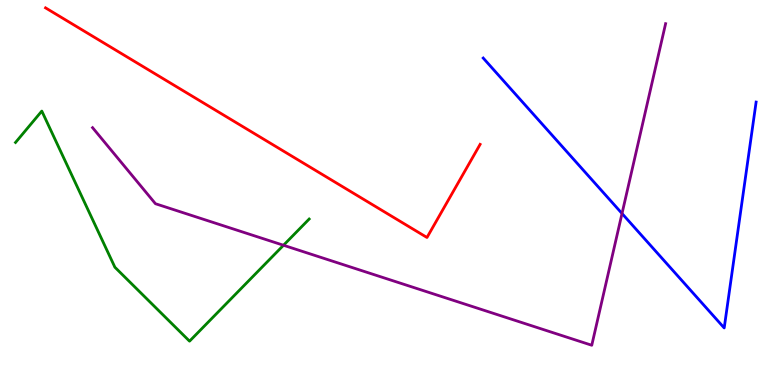[{'lines': ['blue', 'red'], 'intersections': []}, {'lines': ['green', 'red'], 'intersections': []}, {'lines': ['purple', 'red'], 'intersections': []}, {'lines': ['blue', 'green'], 'intersections': []}, {'lines': ['blue', 'purple'], 'intersections': [{'x': 8.03, 'y': 4.45}]}, {'lines': ['green', 'purple'], 'intersections': [{'x': 3.66, 'y': 3.63}]}]